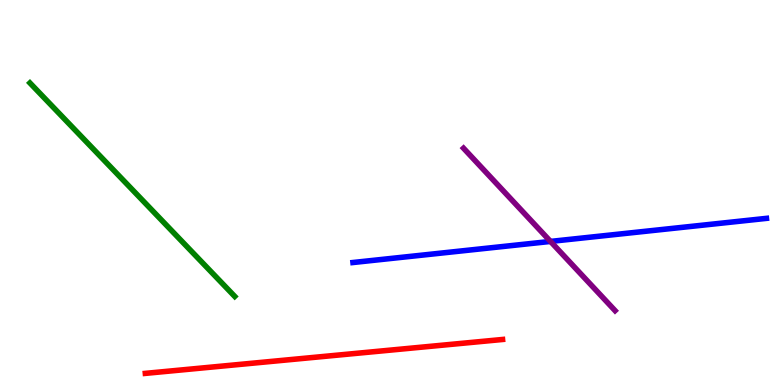[{'lines': ['blue', 'red'], 'intersections': []}, {'lines': ['green', 'red'], 'intersections': []}, {'lines': ['purple', 'red'], 'intersections': []}, {'lines': ['blue', 'green'], 'intersections': []}, {'lines': ['blue', 'purple'], 'intersections': [{'x': 7.1, 'y': 3.73}]}, {'lines': ['green', 'purple'], 'intersections': []}]